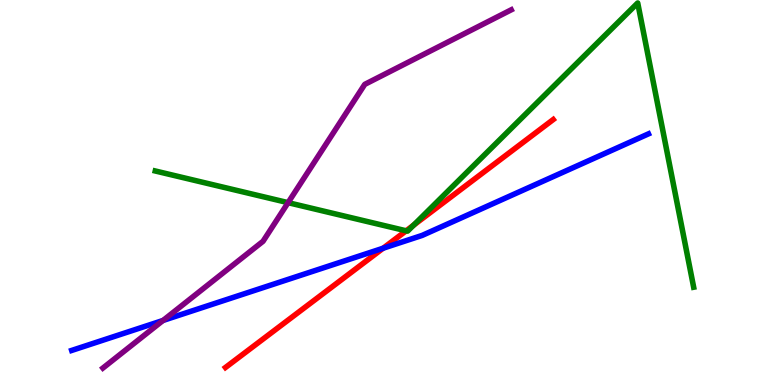[{'lines': ['blue', 'red'], 'intersections': [{'x': 4.94, 'y': 3.55}]}, {'lines': ['green', 'red'], 'intersections': [{'x': 5.24, 'y': 4.01}, {'x': 5.34, 'y': 4.15}]}, {'lines': ['purple', 'red'], 'intersections': []}, {'lines': ['blue', 'green'], 'intersections': []}, {'lines': ['blue', 'purple'], 'intersections': [{'x': 2.1, 'y': 1.68}]}, {'lines': ['green', 'purple'], 'intersections': [{'x': 3.72, 'y': 4.74}]}]